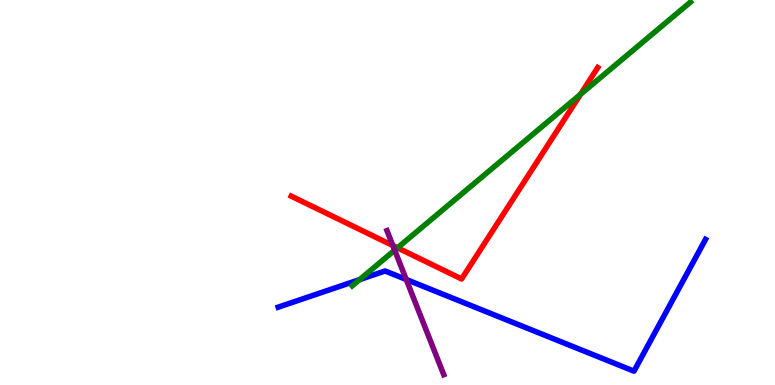[{'lines': ['blue', 'red'], 'intersections': []}, {'lines': ['green', 'red'], 'intersections': [{'x': 5.13, 'y': 3.56}, {'x': 7.49, 'y': 7.55}]}, {'lines': ['purple', 'red'], 'intersections': [{'x': 5.07, 'y': 3.62}]}, {'lines': ['blue', 'green'], 'intersections': [{'x': 4.64, 'y': 2.74}]}, {'lines': ['blue', 'purple'], 'intersections': [{'x': 5.24, 'y': 2.74}]}, {'lines': ['green', 'purple'], 'intersections': [{'x': 5.09, 'y': 3.5}]}]